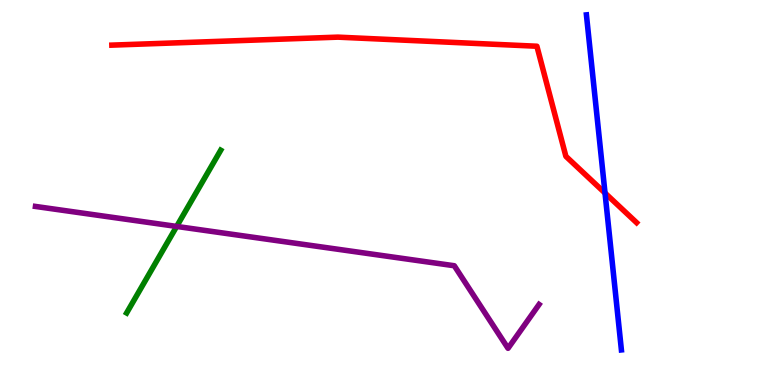[{'lines': ['blue', 'red'], 'intersections': [{'x': 7.81, 'y': 4.99}]}, {'lines': ['green', 'red'], 'intersections': []}, {'lines': ['purple', 'red'], 'intersections': []}, {'lines': ['blue', 'green'], 'intersections': []}, {'lines': ['blue', 'purple'], 'intersections': []}, {'lines': ['green', 'purple'], 'intersections': [{'x': 2.28, 'y': 4.12}]}]